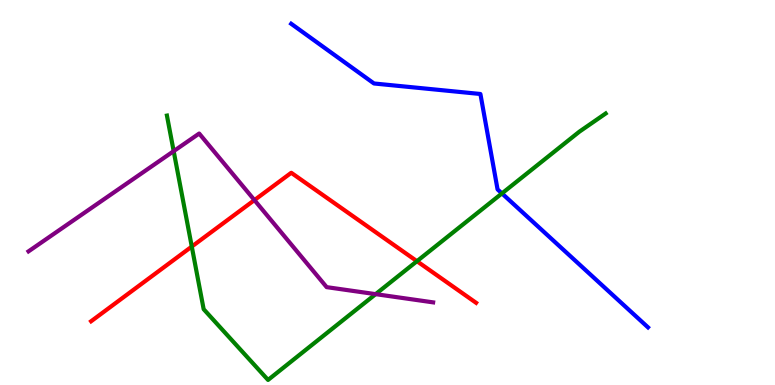[{'lines': ['blue', 'red'], 'intersections': []}, {'lines': ['green', 'red'], 'intersections': [{'x': 2.47, 'y': 3.6}, {'x': 5.38, 'y': 3.22}]}, {'lines': ['purple', 'red'], 'intersections': [{'x': 3.28, 'y': 4.8}]}, {'lines': ['blue', 'green'], 'intersections': [{'x': 6.48, 'y': 4.98}]}, {'lines': ['blue', 'purple'], 'intersections': []}, {'lines': ['green', 'purple'], 'intersections': [{'x': 2.24, 'y': 6.07}, {'x': 4.85, 'y': 2.36}]}]